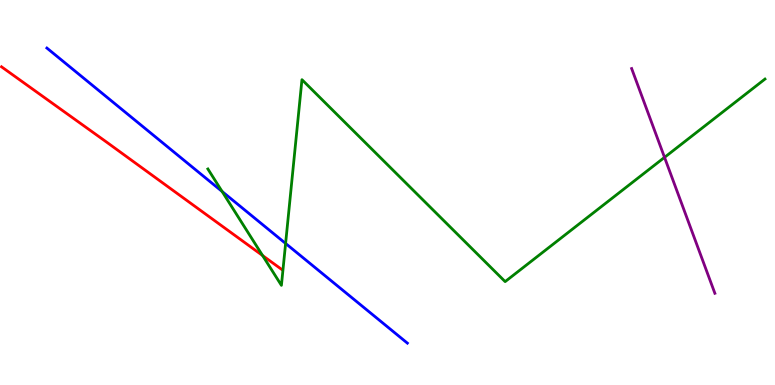[{'lines': ['blue', 'red'], 'intersections': []}, {'lines': ['green', 'red'], 'intersections': [{'x': 3.39, 'y': 3.36}]}, {'lines': ['purple', 'red'], 'intersections': []}, {'lines': ['blue', 'green'], 'intersections': [{'x': 2.87, 'y': 5.03}, {'x': 3.69, 'y': 3.68}]}, {'lines': ['blue', 'purple'], 'intersections': []}, {'lines': ['green', 'purple'], 'intersections': [{'x': 8.57, 'y': 5.91}]}]